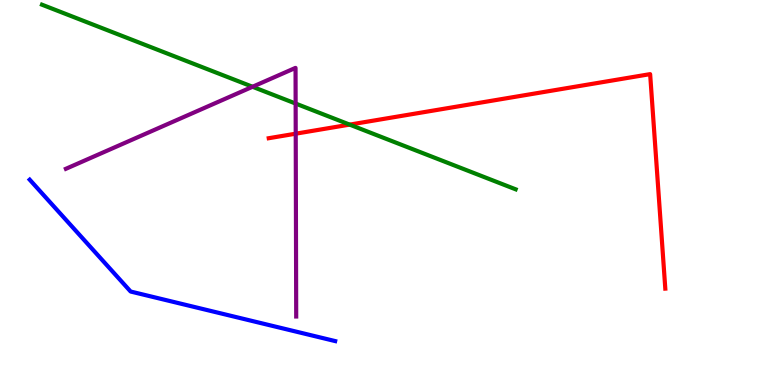[{'lines': ['blue', 'red'], 'intersections': []}, {'lines': ['green', 'red'], 'intersections': [{'x': 4.51, 'y': 6.76}]}, {'lines': ['purple', 'red'], 'intersections': [{'x': 3.82, 'y': 6.53}]}, {'lines': ['blue', 'green'], 'intersections': []}, {'lines': ['blue', 'purple'], 'intersections': []}, {'lines': ['green', 'purple'], 'intersections': [{'x': 3.26, 'y': 7.75}, {'x': 3.81, 'y': 7.31}]}]